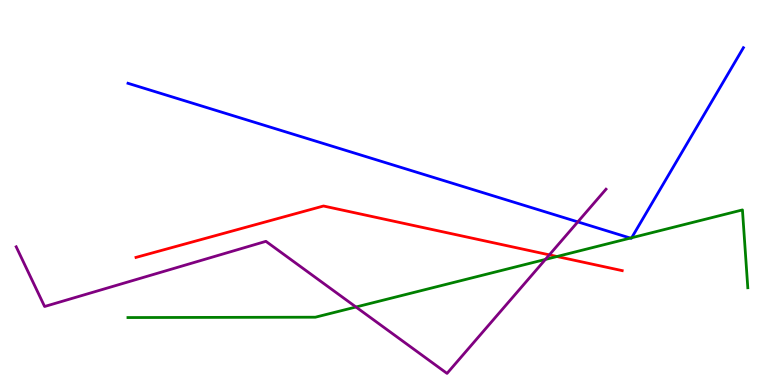[{'lines': ['blue', 'red'], 'intersections': []}, {'lines': ['green', 'red'], 'intersections': [{'x': 7.19, 'y': 3.34}]}, {'lines': ['purple', 'red'], 'intersections': [{'x': 7.09, 'y': 3.38}]}, {'lines': ['blue', 'green'], 'intersections': [{'x': 8.13, 'y': 3.82}, {'x': 8.15, 'y': 3.82}]}, {'lines': ['blue', 'purple'], 'intersections': [{'x': 7.46, 'y': 4.24}]}, {'lines': ['green', 'purple'], 'intersections': [{'x': 4.59, 'y': 2.03}, {'x': 7.04, 'y': 3.26}]}]